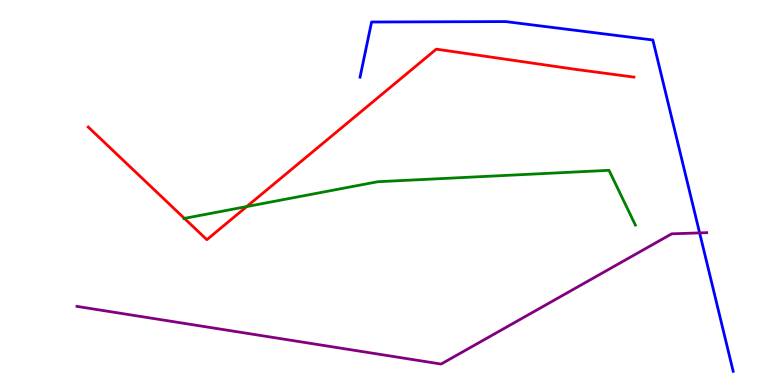[{'lines': ['blue', 'red'], 'intersections': []}, {'lines': ['green', 'red'], 'intersections': [{'x': 2.38, 'y': 4.33}, {'x': 3.18, 'y': 4.63}]}, {'lines': ['purple', 'red'], 'intersections': []}, {'lines': ['blue', 'green'], 'intersections': []}, {'lines': ['blue', 'purple'], 'intersections': [{'x': 9.03, 'y': 3.95}]}, {'lines': ['green', 'purple'], 'intersections': []}]